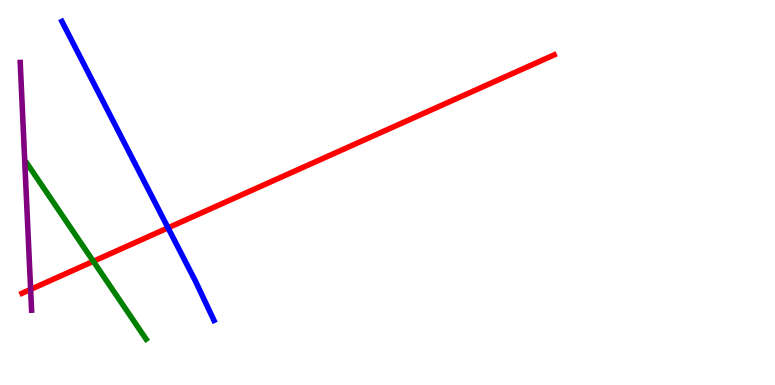[{'lines': ['blue', 'red'], 'intersections': [{'x': 2.17, 'y': 4.08}]}, {'lines': ['green', 'red'], 'intersections': [{'x': 1.2, 'y': 3.21}]}, {'lines': ['purple', 'red'], 'intersections': [{'x': 0.395, 'y': 2.48}]}, {'lines': ['blue', 'green'], 'intersections': []}, {'lines': ['blue', 'purple'], 'intersections': []}, {'lines': ['green', 'purple'], 'intersections': []}]